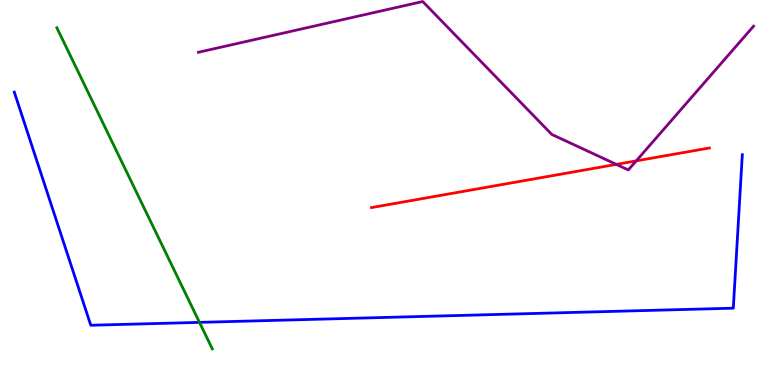[{'lines': ['blue', 'red'], 'intersections': []}, {'lines': ['green', 'red'], 'intersections': []}, {'lines': ['purple', 'red'], 'intersections': [{'x': 7.95, 'y': 5.73}, {'x': 8.21, 'y': 5.82}]}, {'lines': ['blue', 'green'], 'intersections': [{'x': 2.57, 'y': 1.63}]}, {'lines': ['blue', 'purple'], 'intersections': []}, {'lines': ['green', 'purple'], 'intersections': []}]